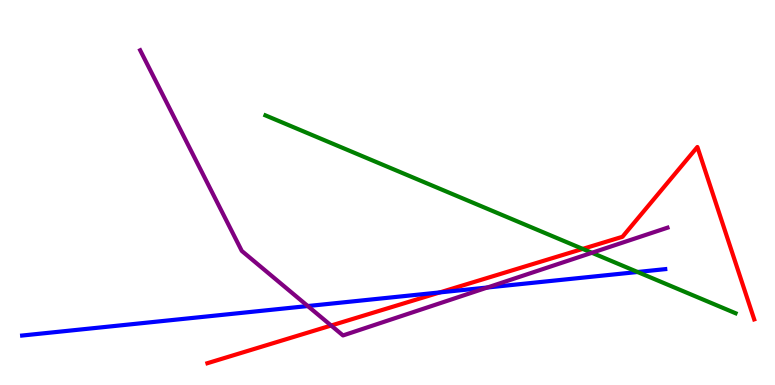[{'lines': ['blue', 'red'], 'intersections': [{'x': 5.68, 'y': 2.4}]}, {'lines': ['green', 'red'], 'intersections': [{'x': 7.52, 'y': 3.54}]}, {'lines': ['purple', 'red'], 'intersections': [{'x': 4.27, 'y': 1.54}]}, {'lines': ['blue', 'green'], 'intersections': [{'x': 8.23, 'y': 2.94}]}, {'lines': ['blue', 'purple'], 'intersections': [{'x': 3.97, 'y': 2.05}, {'x': 6.29, 'y': 2.53}]}, {'lines': ['green', 'purple'], 'intersections': [{'x': 7.64, 'y': 3.43}]}]